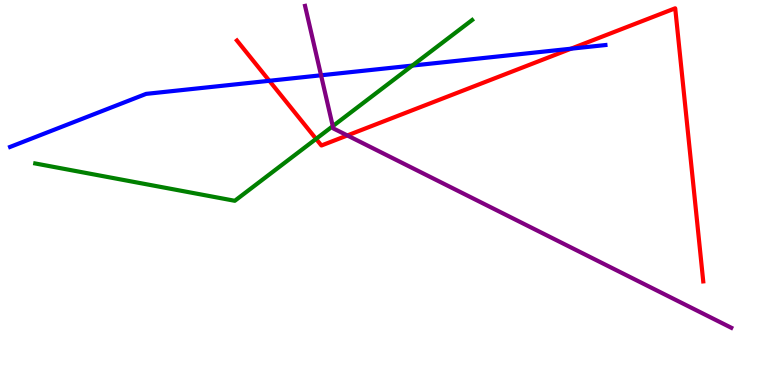[{'lines': ['blue', 'red'], 'intersections': [{'x': 3.48, 'y': 7.9}, {'x': 7.37, 'y': 8.73}]}, {'lines': ['green', 'red'], 'intersections': [{'x': 4.08, 'y': 6.39}]}, {'lines': ['purple', 'red'], 'intersections': [{'x': 4.48, 'y': 6.48}]}, {'lines': ['blue', 'green'], 'intersections': [{'x': 5.32, 'y': 8.3}]}, {'lines': ['blue', 'purple'], 'intersections': [{'x': 4.14, 'y': 8.04}]}, {'lines': ['green', 'purple'], 'intersections': [{'x': 4.29, 'y': 6.72}]}]